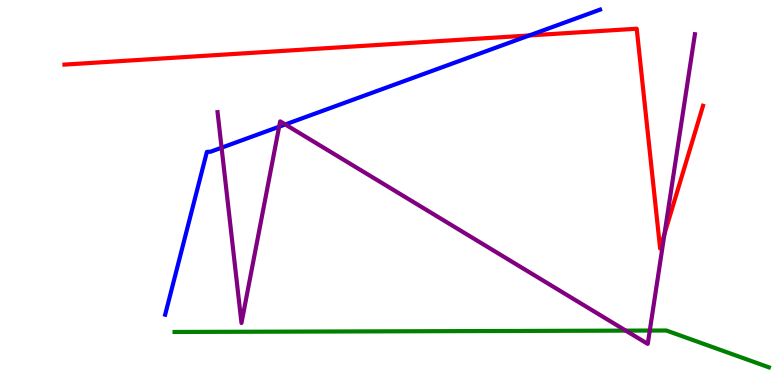[{'lines': ['blue', 'red'], 'intersections': [{'x': 6.83, 'y': 9.08}]}, {'lines': ['green', 'red'], 'intersections': []}, {'lines': ['purple', 'red'], 'intersections': [{'x': 8.57, 'y': 3.92}]}, {'lines': ['blue', 'green'], 'intersections': []}, {'lines': ['blue', 'purple'], 'intersections': [{'x': 2.86, 'y': 6.16}, {'x': 3.6, 'y': 6.71}, {'x': 3.68, 'y': 6.77}]}, {'lines': ['green', 'purple'], 'intersections': [{'x': 8.07, 'y': 1.41}, {'x': 8.38, 'y': 1.41}]}]